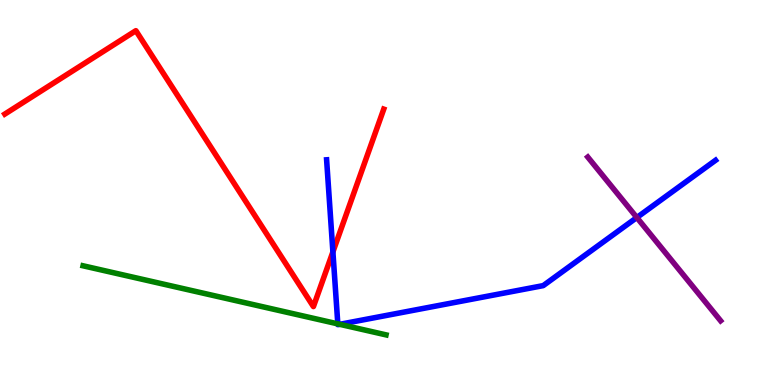[{'lines': ['blue', 'red'], 'intersections': [{'x': 4.3, 'y': 3.46}]}, {'lines': ['green', 'red'], 'intersections': []}, {'lines': ['purple', 'red'], 'intersections': []}, {'lines': ['blue', 'green'], 'intersections': [{'x': 4.36, 'y': 1.59}, {'x': 4.38, 'y': 1.58}]}, {'lines': ['blue', 'purple'], 'intersections': [{'x': 8.22, 'y': 4.35}]}, {'lines': ['green', 'purple'], 'intersections': []}]